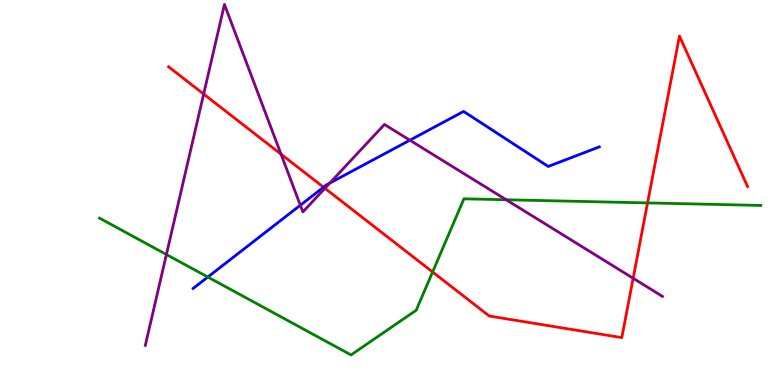[{'lines': ['blue', 'red'], 'intersections': [{'x': 4.17, 'y': 5.14}]}, {'lines': ['green', 'red'], 'intersections': [{'x': 5.58, 'y': 2.94}, {'x': 8.36, 'y': 4.73}]}, {'lines': ['purple', 'red'], 'intersections': [{'x': 2.63, 'y': 7.56}, {'x': 3.63, 'y': 6.0}, {'x': 4.19, 'y': 5.11}, {'x': 8.17, 'y': 2.77}]}, {'lines': ['blue', 'green'], 'intersections': [{'x': 2.68, 'y': 2.8}]}, {'lines': ['blue', 'purple'], 'intersections': [{'x': 3.88, 'y': 4.67}, {'x': 4.26, 'y': 5.24}, {'x': 5.29, 'y': 6.36}]}, {'lines': ['green', 'purple'], 'intersections': [{'x': 2.15, 'y': 3.39}, {'x': 6.53, 'y': 4.81}]}]